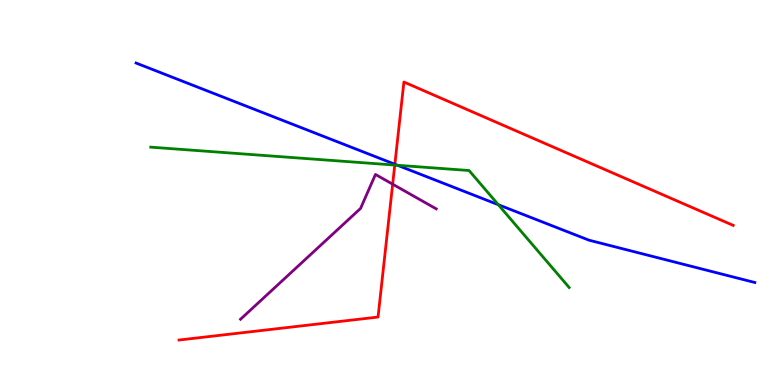[{'lines': ['blue', 'red'], 'intersections': [{'x': 5.09, 'y': 5.73}]}, {'lines': ['green', 'red'], 'intersections': [{'x': 5.09, 'y': 5.71}]}, {'lines': ['purple', 'red'], 'intersections': [{'x': 5.07, 'y': 5.22}]}, {'lines': ['blue', 'green'], 'intersections': [{'x': 5.13, 'y': 5.71}, {'x': 6.43, 'y': 4.68}]}, {'lines': ['blue', 'purple'], 'intersections': []}, {'lines': ['green', 'purple'], 'intersections': []}]